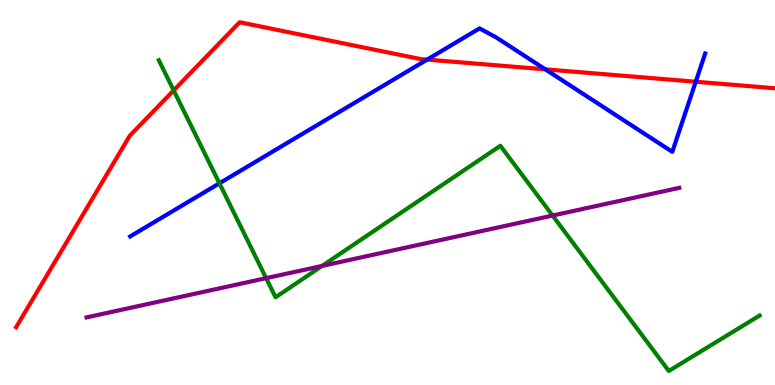[{'lines': ['blue', 'red'], 'intersections': [{'x': 5.51, 'y': 8.45}, {'x': 7.04, 'y': 8.2}, {'x': 8.98, 'y': 7.88}]}, {'lines': ['green', 'red'], 'intersections': [{'x': 2.24, 'y': 7.65}]}, {'lines': ['purple', 'red'], 'intersections': []}, {'lines': ['blue', 'green'], 'intersections': [{'x': 2.83, 'y': 5.24}]}, {'lines': ['blue', 'purple'], 'intersections': []}, {'lines': ['green', 'purple'], 'intersections': [{'x': 3.43, 'y': 2.78}, {'x': 4.16, 'y': 3.09}, {'x': 7.13, 'y': 4.4}]}]